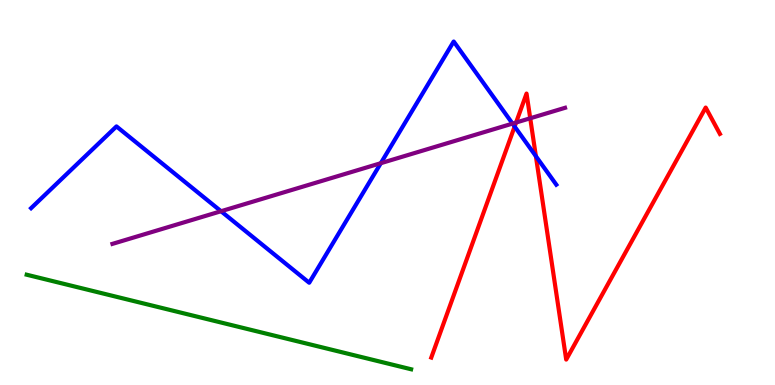[{'lines': ['blue', 'red'], 'intersections': [{'x': 6.64, 'y': 6.71}, {'x': 6.91, 'y': 5.94}]}, {'lines': ['green', 'red'], 'intersections': []}, {'lines': ['purple', 'red'], 'intersections': [{'x': 6.66, 'y': 6.82}, {'x': 6.84, 'y': 6.93}]}, {'lines': ['blue', 'green'], 'intersections': []}, {'lines': ['blue', 'purple'], 'intersections': [{'x': 2.85, 'y': 4.51}, {'x': 4.91, 'y': 5.76}, {'x': 6.61, 'y': 6.79}]}, {'lines': ['green', 'purple'], 'intersections': []}]